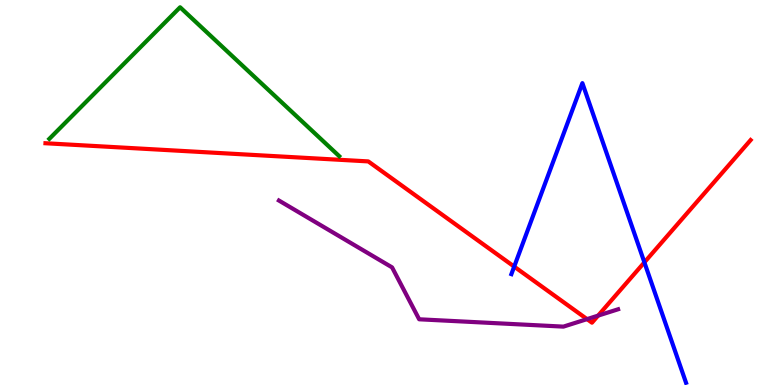[{'lines': ['blue', 'red'], 'intersections': [{'x': 6.63, 'y': 3.08}, {'x': 8.31, 'y': 3.19}]}, {'lines': ['green', 'red'], 'intersections': []}, {'lines': ['purple', 'red'], 'intersections': [{'x': 7.57, 'y': 1.71}, {'x': 7.72, 'y': 1.8}]}, {'lines': ['blue', 'green'], 'intersections': []}, {'lines': ['blue', 'purple'], 'intersections': []}, {'lines': ['green', 'purple'], 'intersections': []}]